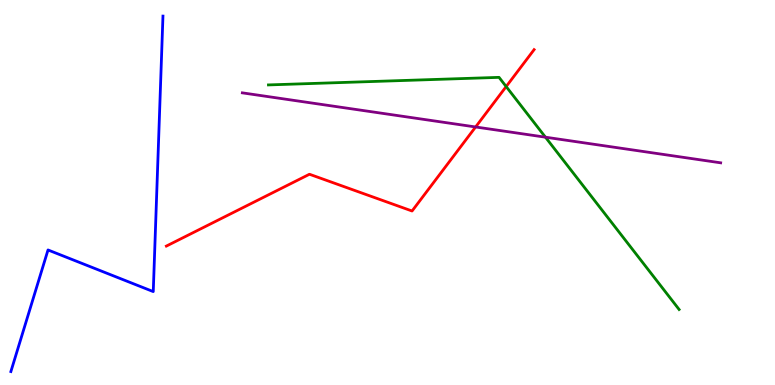[{'lines': ['blue', 'red'], 'intersections': []}, {'lines': ['green', 'red'], 'intersections': [{'x': 6.53, 'y': 7.75}]}, {'lines': ['purple', 'red'], 'intersections': [{'x': 6.14, 'y': 6.7}]}, {'lines': ['blue', 'green'], 'intersections': []}, {'lines': ['blue', 'purple'], 'intersections': []}, {'lines': ['green', 'purple'], 'intersections': [{'x': 7.04, 'y': 6.44}]}]